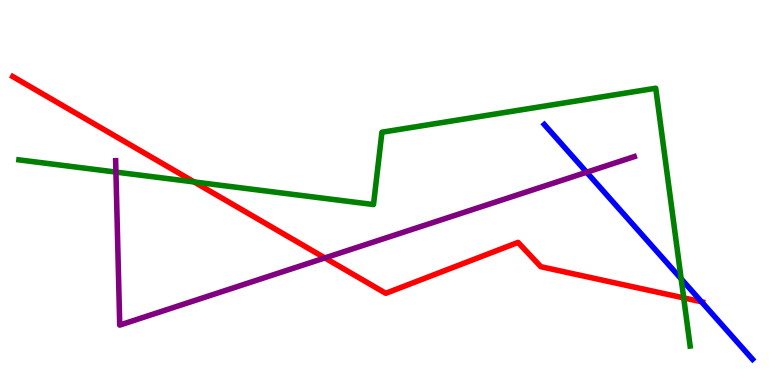[{'lines': ['blue', 'red'], 'intersections': [{'x': 9.05, 'y': 2.16}]}, {'lines': ['green', 'red'], 'intersections': [{'x': 2.5, 'y': 5.27}, {'x': 8.82, 'y': 2.26}]}, {'lines': ['purple', 'red'], 'intersections': [{'x': 4.19, 'y': 3.3}]}, {'lines': ['blue', 'green'], 'intersections': [{'x': 8.79, 'y': 2.76}]}, {'lines': ['blue', 'purple'], 'intersections': [{'x': 7.57, 'y': 5.53}]}, {'lines': ['green', 'purple'], 'intersections': [{'x': 1.5, 'y': 5.53}]}]